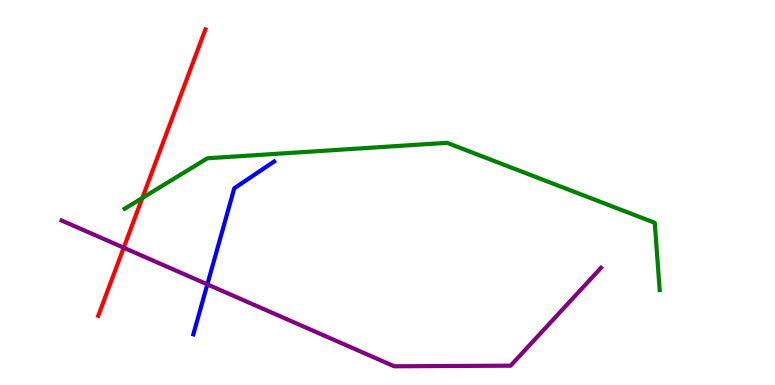[{'lines': ['blue', 'red'], 'intersections': []}, {'lines': ['green', 'red'], 'intersections': [{'x': 1.84, 'y': 4.86}]}, {'lines': ['purple', 'red'], 'intersections': [{'x': 1.6, 'y': 3.57}]}, {'lines': ['blue', 'green'], 'intersections': []}, {'lines': ['blue', 'purple'], 'intersections': [{'x': 2.68, 'y': 2.61}]}, {'lines': ['green', 'purple'], 'intersections': []}]